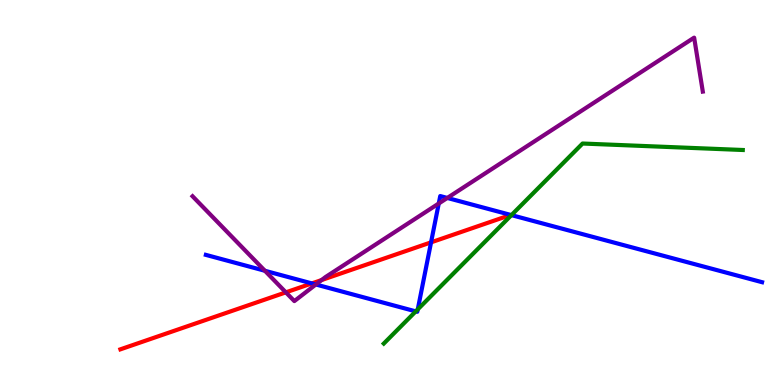[{'lines': ['blue', 'red'], 'intersections': [{'x': 4.02, 'y': 2.64}, {'x': 5.56, 'y': 3.71}]}, {'lines': ['green', 'red'], 'intersections': []}, {'lines': ['purple', 'red'], 'intersections': [{'x': 3.69, 'y': 2.41}, {'x': 4.15, 'y': 2.73}]}, {'lines': ['blue', 'green'], 'intersections': [{'x': 5.36, 'y': 1.91}, {'x': 5.39, 'y': 1.96}, {'x': 6.6, 'y': 4.41}]}, {'lines': ['blue', 'purple'], 'intersections': [{'x': 3.42, 'y': 2.97}, {'x': 4.08, 'y': 2.61}, {'x': 5.66, 'y': 4.71}, {'x': 5.77, 'y': 4.86}]}, {'lines': ['green', 'purple'], 'intersections': []}]